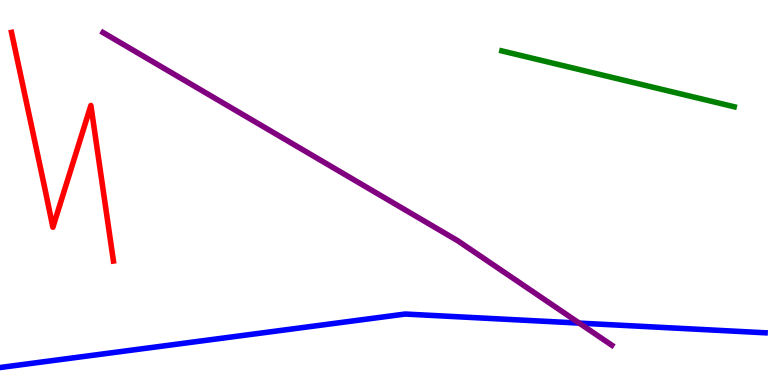[{'lines': ['blue', 'red'], 'intersections': []}, {'lines': ['green', 'red'], 'intersections': []}, {'lines': ['purple', 'red'], 'intersections': []}, {'lines': ['blue', 'green'], 'intersections': []}, {'lines': ['blue', 'purple'], 'intersections': [{'x': 7.47, 'y': 1.61}]}, {'lines': ['green', 'purple'], 'intersections': []}]